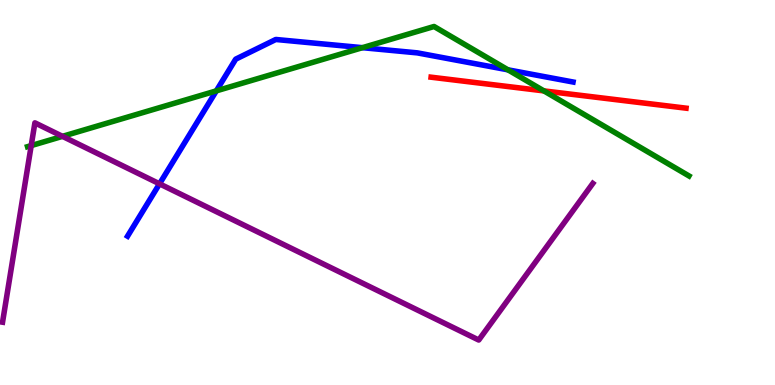[{'lines': ['blue', 'red'], 'intersections': []}, {'lines': ['green', 'red'], 'intersections': [{'x': 7.02, 'y': 7.64}]}, {'lines': ['purple', 'red'], 'intersections': []}, {'lines': ['blue', 'green'], 'intersections': [{'x': 2.79, 'y': 7.64}, {'x': 4.68, 'y': 8.76}, {'x': 6.55, 'y': 8.19}]}, {'lines': ['blue', 'purple'], 'intersections': [{'x': 2.06, 'y': 5.23}]}, {'lines': ['green', 'purple'], 'intersections': [{'x': 0.403, 'y': 6.22}, {'x': 0.806, 'y': 6.46}]}]